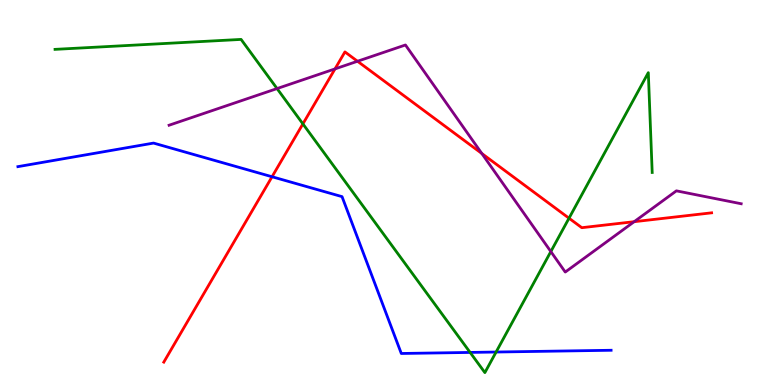[{'lines': ['blue', 'red'], 'intersections': [{'x': 3.51, 'y': 5.41}]}, {'lines': ['green', 'red'], 'intersections': [{'x': 3.91, 'y': 6.78}, {'x': 7.34, 'y': 4.33}]}, {'lines': ['purple', 'red'], 'intersections': [{'x': 4.32, 'y': 8.21}, {'x': 4.61, 'y': 8.41}, {'x': 6.22, 'y': 6.01}, {'x': 8.18, 'y': 4.24}]}, {'lines': ['blue', 'green'], 'intersections': [{'x': 6.07, 'y': 0.846}, {'x': 6.4, 'y': 0.856}]}, {'lines': ['blue', 'purple'], 'intersections': []}, {'lines': ['green', 'purple'], 'intersections': [{'x': 3.57, 'y': 7.7}, {'x': 7.11, 'y': 3.47}]}]